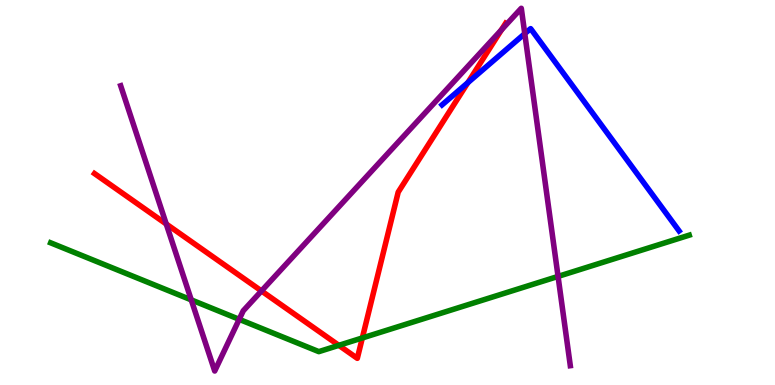[{'lines': ['blue', 'red'], 'intersections': [{'x': 6.04, 'y': 7.85}]}, {'lines': ['green', 'red'], 'intersections': [{'x': 4.37, 'y': 1.03}, {'x': 4.68, 'y': 1.22}]}, {'lines': ['purple', 'red'], 'intersections': [{'x': 2.15, 'y': 4.18}, {'x': 3.37, 'y': 2.44}, {'x': 6.47, 'y': 9.23}]}, {'lines': ['blue', 'green'], 'intersections': []}, {'lines': ['blue', 'purple'], 'intersections': [{'x': 6.77, 'y': 9.13}]}, {'lines': ['green', 'purple'], 'intersections': [{'x': 2.47, 'y': 2.21}, {'x': 3.09, 'y': 1.71}, {'x': 7.2, 'y': 2.82}]}]